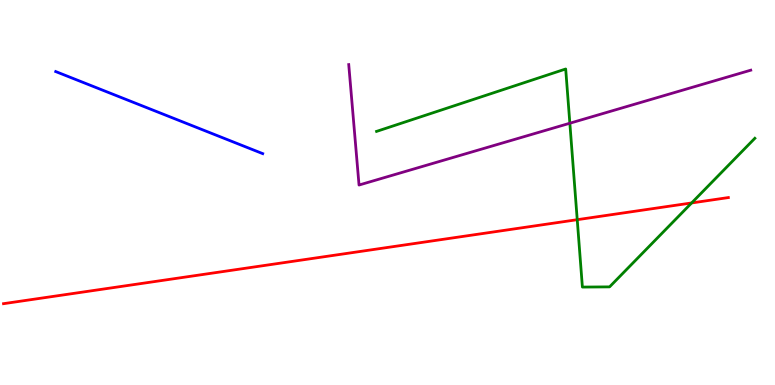[{'lines': ['blue', 'red'], 'intersections': []}, {'lines': ['green', 'red'], 'intersections': [{'x': 7.45, 'y': 4.29}, {'x': 8.92, 'y': 4.73}]}, {'lines': ['purple', 'red'], 'intersections': []}, {'lines': ['blue', 'green'], 'intersections': []}, {'lines': ['blue', 'purple'], 'intersections': []}, {'lines': ['green', 'purple'], 'intersections': [{'x': 7.35, 'y': 6.8}]}]